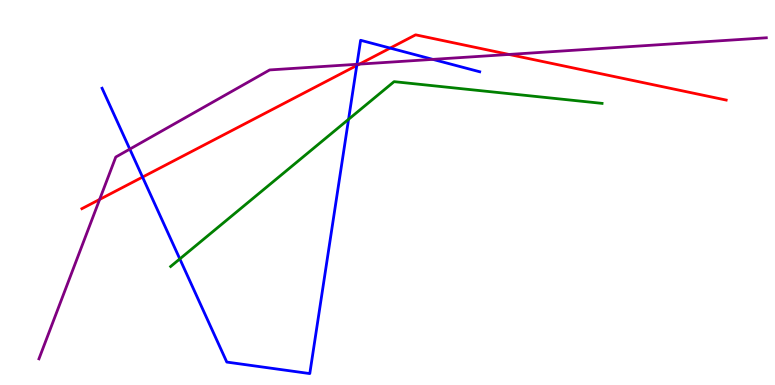[{'lines': ['blue', 'red'], 'intersections': [{'x': 1.84, 'y': 5.4}, {'x': 4.6, 'y': 8.3}, {'x': 5.03, 'y': 8.75}]}, {'lines': ['green', 'red'], 'intersections': []}, {'lines': ['purple', 'red'], 'intersections': [{'x': 1.29, 'y': 4.82}, {'x': 4.64, 'y': 8.33}, {'x': 6.57, 'y': 8.59}]}, {'lines': ['blue', 'green'], 'intersections': [{'x': 2.32, 'y': 3.27}, {'x': 4.5, 'y': 6.9}]}, {'lines': ['blue', 'purple'], 'intersections': [{'x': 1.67, 'y': 6.13}, {'x': 4.61, 'y': 8.33}, {'x': 5.58, 'y': 8.46}]}, {'lines': ['green', 'purple'], 'intersections': []}]